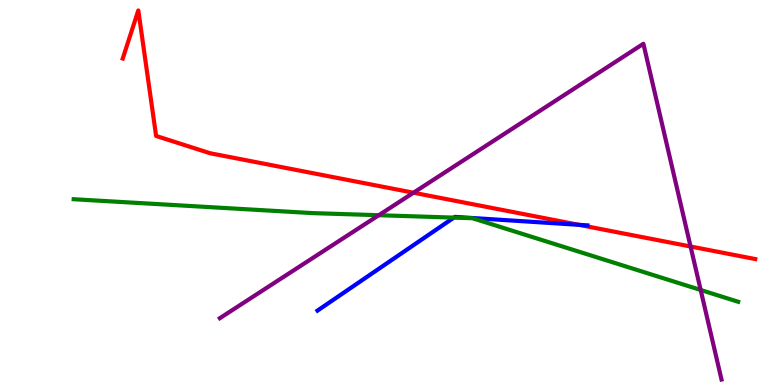[{'lines': ['blue', 'red'], 'intersections': [{'x': 7.47, 'y': 4.16}]}, {'lines': ['green', 'red'], 'intersections': []}, {'lines': ['purple', 'red'], 'intersections': [{'x': 5.34, 'y': 4.99}, {'x': 8.91, 'y': 3.6}]}, {'lines': ['blue', 'green'], 'intersections': [{'x': 5.86, 'y': 4.35}]}, {'lines': ['blue', 'purple'], 'intersections': []}, {'lines': ['green', 'purple'], 'intersections': [{'x': 4.89, 'y': 4.41}, {'x': 9.04, 'y': 2.47}]}]